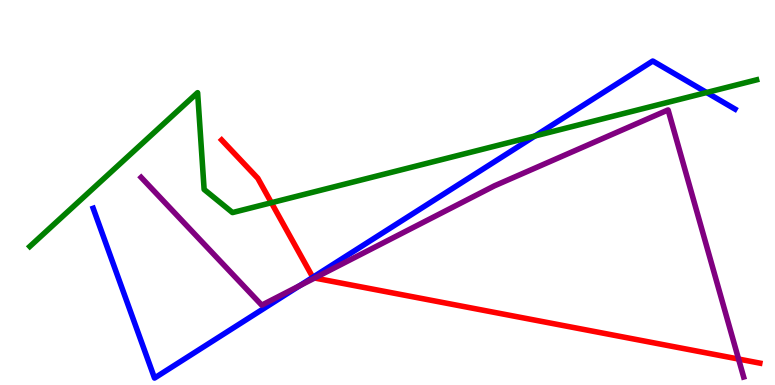[{'lines': ['blue', 'red'], 'intersections': [{'x': 4.04, 'y': 2.8}]}, {'lines': ['green', 'red'], 'intersections': [{'x': 3.5, 'y': 4.73}]}, {'lines': ['purple', 'red'], 'intersections': [{'x': 4.06, 'y': 2.78}, {'x': 9.53, 'y': 0.674}]}, {'lines': ['blue', 'green'], 'intersections': [{'x': 6.9, 'y': 6.47}, {'x': 9.12, 'y': 7.6}]}, {'lines': ['blue', 'purple'], 'intersections': [{'x': 3.87, 'y': 2.58}]}, {'lines': ['green', 'purple'], 'intersections': []}]